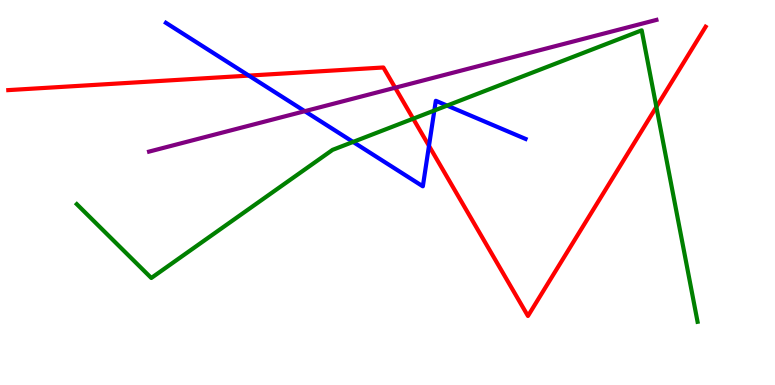[{'lines': ['blue', 'red'], 'intersections': [{'x': 3.21, 'y': 8.04}, {'x': 5.54, 'y': 6.21}]}, {'lines': ['green', 'red'], 'intersections': [{'x': 5.33, 'y': 6.92}, {'x': 8.47, 'y': 7.22}]}, {'lines': ['purple', 'red'], 'intersections': [{'x': 5.1, 'y': 7.72}]}, {'lines': ['blue', 'green'], 'intersections': [{'x': 4.56, 'y': 6.31}, {'x': 5.6, 'y': 7.13}, {'x': 5.77, 'y': 7.26}]}, {'lines': ['blue', 'purple'], 'intersections': [{'x': 3.93, 'y': 7.11}]}, {'lines': ['green', 'purple'], 'intersections': []}]